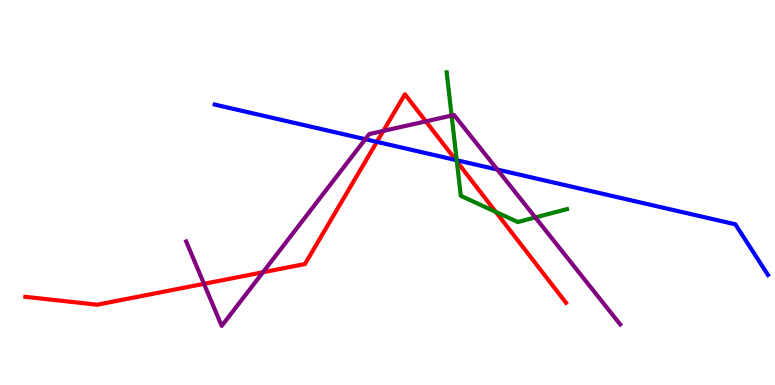[{'lines': ['blue', 'red'], 'intersections': [{'x': 4.86, 'y': 6.32}, {'x': 5.88, 'y': 5.84}]}, {'lines': ['green', 'red'], 'intersections': [{'x': 5.9, 'y': 5.8}, {'x': 6.4, 'y': 4.5}]}, {'lines': ['purple', 'red'], 'intersections': [{'x': 2.63, 'y': 2.63}, {'x': 3.39, 'y': 2.93}, {'x': 4.95, 'y': 6.6}, {'x': 5.49, 'y': 6.85}]}, {'lines': ['blue', 'green'], 'intersections': [{'x': 5.89, 'y': 5.84}]}, {'lines': ['blue', 'purple'], 'intersections': [{'x': 4.71, 'y': 6.38}, {'x': 6.42, 'y': 5.6}]}, {'lines': ['green', 'purple'], 'intersections': [{'x': 5.83, 'y': 7.0}, {'x': 6.91, 'y': 4.35}]}]